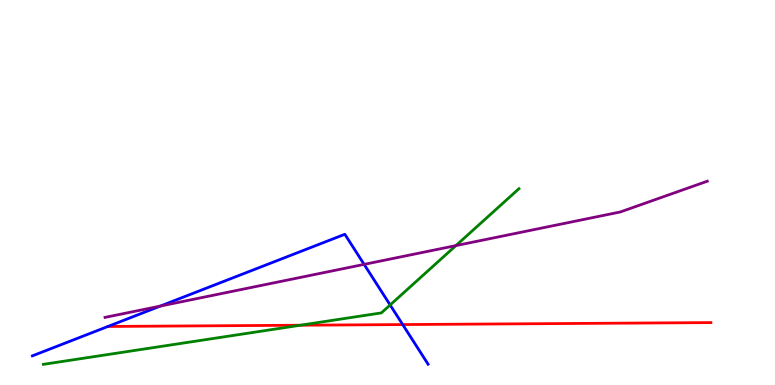[{'lines': ['blue', 'red'], 'intersections': [{'x': 5.2, 'y': 1.57}]}, {'lines': ['green', 'red'], 'intersections': [{'x': 3.88, 'y': 1.55}]}, {'lines': ['purple', 'red'], 'intersections': []}, {'lines': ['blue', 'green'], 'intersections': [{'x': 5.03, 'y': 2.08}]}, {'lines': ['blue', 'purple'], 'intersections': [{'x': 2.07, 'y': 2.05}, {'x': 4.7, 'y': 3.13}]}, {'lines': ['green', 'purple'], 'intersections': [{'x': 5.88, 'y': 3.62}]}]